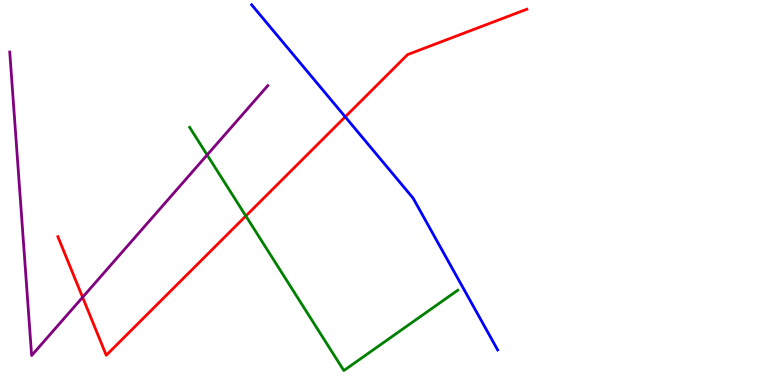[{'lines': ['blue', 'red'], 'intersections': [{'x': 4.45, 'y': 6.97}]}, {'lines': ['green', 'red'], 'intersections': [{'x': 3.17, 'y': 4.39}]}, {'lines': ['purple', 'red'], 'intersections': [{'x': 1.07, 'y': 2.28}]}, {'lines': ['blue', 'green'], 'intersections': []}, {'lines': ['blue', 'purple'], 'intersections': []}, {'lines': ['green', 'purple'], 'intersections': [{'x': 2.67, 'y': 5.98}]}]